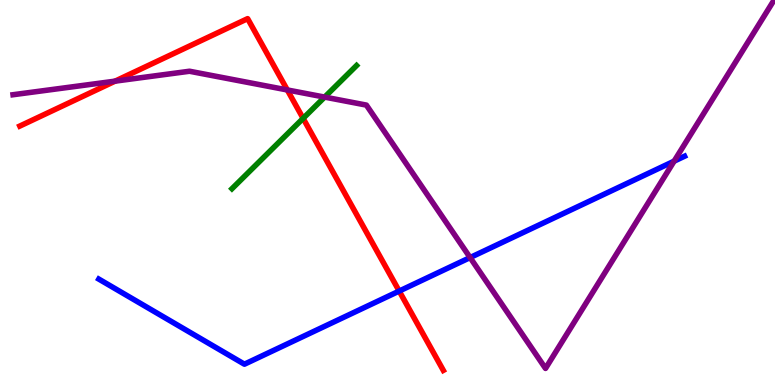[{'lines': ['blue', 'red'], 'intersections': [{'x': 5.15, 'y': 2.44}]}, {'lines': ['green', 'red'], 'intersections': [{'x': 3.91, 'y': 6.93}]}, {'lines': ['purple', 'red'], 'intersections': [{'x': 1.48, 'y': 7.89}, {'x': 3.71, 'y': 7.66}]}, {'lines': ['blue', 'green'], 'intersections': []}, {'lines': ['blue', 'purple'], 'intersections': [{'x': 6.07, 'y': 3.31}, {'x': 8.7, 'y': 5.81}]}, {'lines': ['green', 'purple'], 'intersections': [{'x': 4.19, 'y': 7.48}]}]